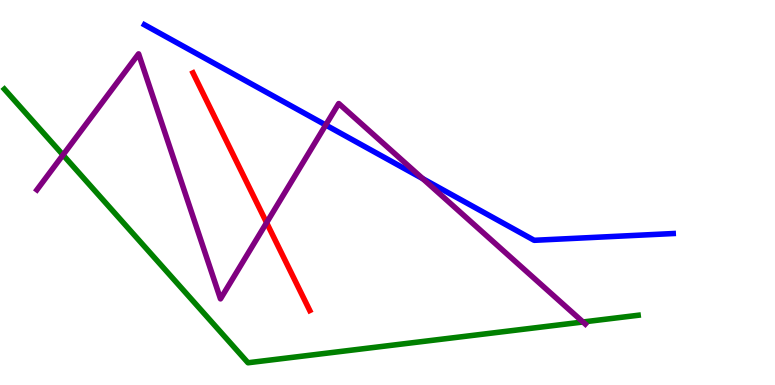[{'lines': ['blue', 'red'], 'intersections': []}, {'lines': ['green', 'red'], 'intersections': []}, {'lines': ['purple', 'red'], 'intersections': [{'x': 3.44, 'y': 4.22}]}, {'lines': ['blue', 'green'], 'intersections': []}, {'lines': ['blue', 'purple'], 'intersections': [{'x': 4.2, 'y': 6.75}, {'x': 5.45, 'y': 5.36}]}, {'lines': ['green', 'purple'], 'intersections': [{'x': 0.813, 'y': 5.98}, {'x': 7.52, 'y': 1.64}]}]